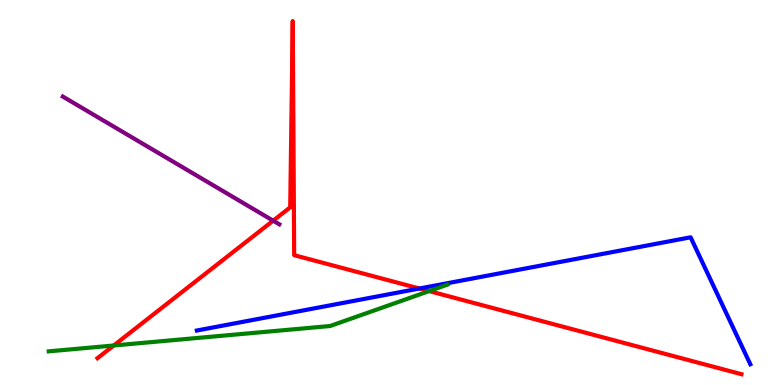[{'lines': ['blue', 'red'], 'intersections': [{'x': 5.41, 'y': 2.51}]}, {'lines': ['green', 'red'], 'intersections': [{'x': 1.47, 'y': 1.03}, {'x': 5.54, 'y': 2.44}]}, {'lines': ['purple', 'red'], 'intersections': [{'x': 3.52, 'y': 4.27}]}, {'lines': ['blue', 'green'], 'intersections': []}, {'lines': ['blue', 'purple'], 'intersections': []}, {'lines': ['green', 'purple'], 'intersections': []}]